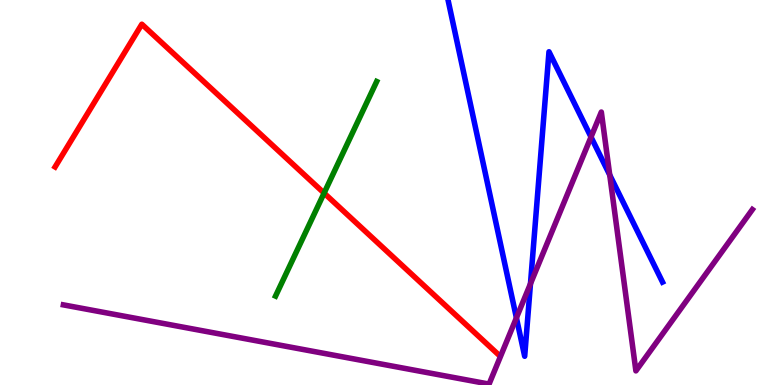[{'lines': ['blue', 'red'], 'intersections': []}, {'lines': ['green', 'red'], 'intersections': [{'x': 4.18, 'y': 4.98}]}, {'lines': ['purple', 'red'], 'intersections': []}, {'lines': ['blue', 'green'], 'intersections': []}, {'lines': ['blue', 'purple'], 'intersections': [{'x': 6.66, 'y': 1.74}, {'x': 6.84, 'y': 2.63}, {'x': 7.63, 'y': 6.44}, {'x': 7.87, 'y': 5.45}]}, {'lines': ['green', 'purple'], 'intersections': []}]